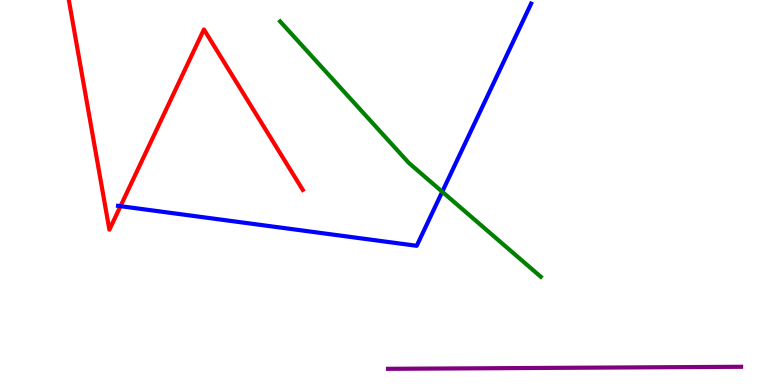[{'lines': ['blue', 'red'], 'intersections': [{'x': 1.55, 'y': 4.65}]}, {'lines': ['green', 'red'], 'intersections': []}, {'lines': ['purple', 'red'], 'intersections': []}, {'lines': ['blue', 'green'], 'intersections': [{'x': 5.71, 'y': 5.02}]}, {'lines': ['blue', 'purple'], 'intersections': []}, {'lines': ['green', 'purple'], 'intersections': []}]